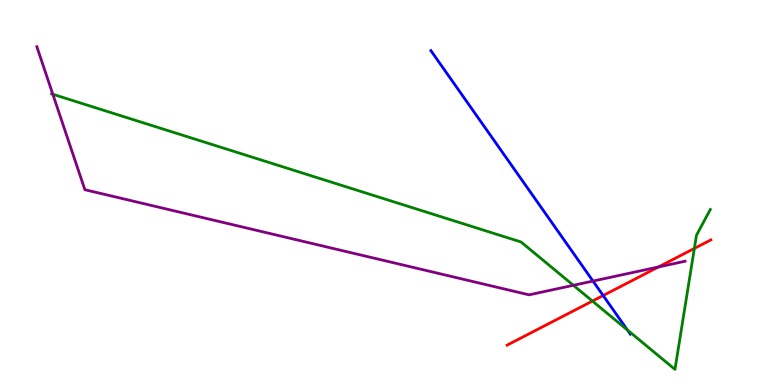[{'lines': ['blue', 'red'], 'intersections': [{'x': 7.78, 'y': 2.32}]}, {'lines': ['green', 'red'], 'intersections': [{'x': 7.64, 'y': 2.18}, {'x': 8.96, 'y': 3.55}]}, {'lines': ['purple', 'red'], 'intersections': [{'x': 8.5, 'y': 3.07}]}, {'lines': ['blue', 'green'], 'intersections': [{'x': 8.1, 'y': 1.43}]}, {'lines': ['blue', 'purple'], 'intersections': [{'x': 7.65, 'y': 2.7}]}, {'lines': ['green', 'purple'], 'intersections': [{'x': 0.682, 'y': 7.55}, {'x': 7.4, 'y': 2.59}]}]